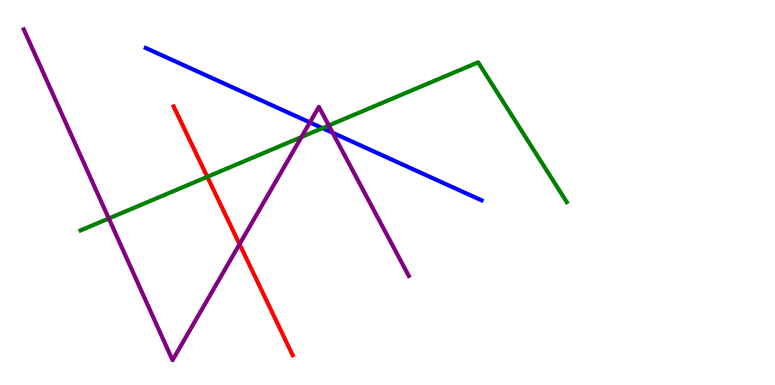[{'lines': ['blue', 'red'], 'intersections': []}, {'lines': ['green', 'red'], 'intersections': [{'x': 2.68, 'y': 5.41}]}, {'lines': ['purple', 'red'], 'intersections': [{'x': 3.09, 'y': 3.66}]}, {'lines': ['blue', 'green'], 'intersections': [{'x': 4.16, 'y': 6.67}]}, {'lines': ['blue', 'purple'], 'intersections': [{'x': 4.0, 'y': 6.82}, {'x': 4.29, 'y': 6.55}]}, {'lines': ['green', 'purple'], 'intersections': [{'x': 1.4, 'y': 4.33}, {'x': 3.89, 'y': 6.44}, {'x': 4.24, 'y': 6.74}]}]